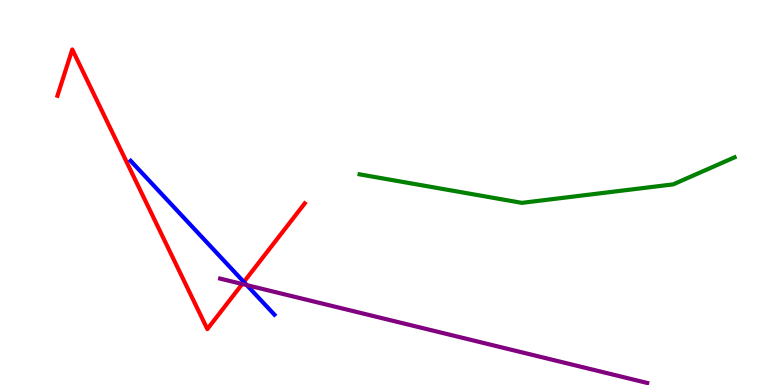[{'lines': ['blue', 'red'], 'intersections': [{'x': 3.15, 'y': 2.68}]}, {'lines': ['green', 'red'], 'intersections': []}, {'lines': ['purple', 'red'], 'intersections': [{'x': 3.13, 'y': 2.62}]}, {'lines': ['blue', 'green'], 'intersections': []}, {'lines': ['blue', 'purple'], 'intersections': [{'x': 3.18, 'y': 2.59}]}, {'lines': ['green', 'purple'], 'intersections': []}]